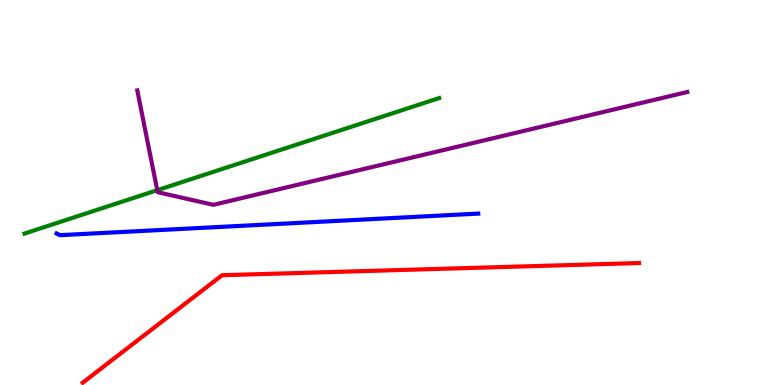[{'lines': ['blue', 'red'], 'intersections': []}, {'lines': ['green', 'red'], 'intersections': []}, {'lines': ['purple', 'red'], 'intersections': []}, {'lines': ['blue', 'green'], 'intersections': []}, {'lines': ['blue', 'purple'], 'intersections': []}, {'lines': ['green', 'purple'], 'intersections': [{'x': 2.03, 'y': 5.06}]}]